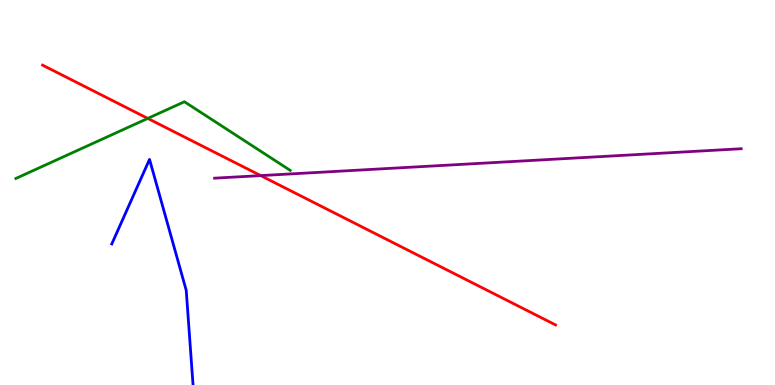[{'lines': ['blue', 'red'], 'intersections': []}, {'lines': ['green', 'red'], 'intersections': [{'x': 1.91, 'y': 6.92}]}, {'lines': ['purple', 'red'], 'intersections': [{'x': 3.36, 'y': 5.44}]}, {'lines': ['blue', 'green'], 'intersections': []}, {'lines': ['blue', 'purple'], 'intersections': []}, {'lines': ['green', 'purple'], 'intersections': []}]